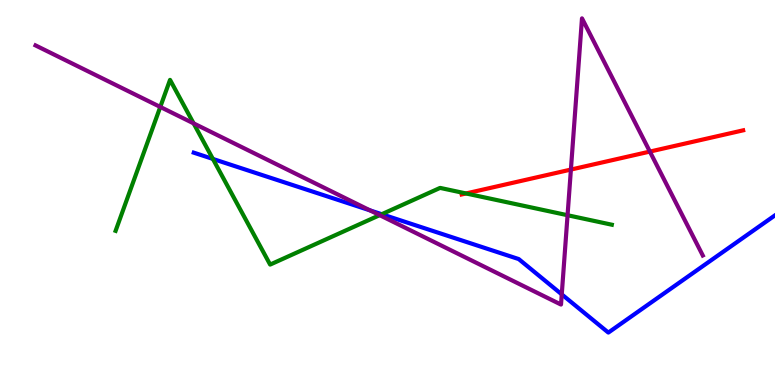[{'lines': ['blue', 'red'], 'intersections': []}, {'lines': ['green', 'red'], 'intersections': [{'x': 6.01, 'y': 4.98}]}, {'lines': ['purple', 'red'], 'intersections': [{'x': 7.37, 'y': 5.6}, {'x': 8.39, 'y': 6.06}]}, {'lines': ['blue', 'green'], 'intersections': [{'x': 2.75, 'y': 5.87}, {'x': 4.93, 'y': 4.44}]}, {'lines': ['blue', 'purple'], 'intersections': [{'x': 4.77, 'y': 4.54}, {'x': 7.25, 'y': 2.35}]}, {'lines': ['green', 'purple'], 'intersections': [{'x': 2.07, 'y': 7.22}, {'x': 2.5, 'y': 6.8}, {'x': 4.9, 'y': 4.41}, {'x': 7.32, 'y': 4.41}]}]